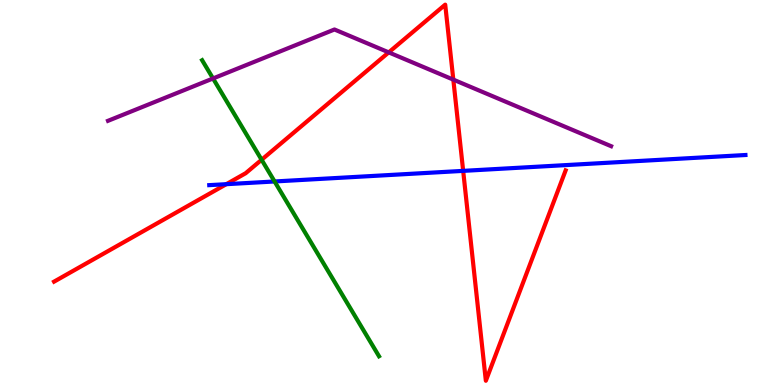[{'lines': ['blue', 'red'], 'intersections': [{'x': 2.92, 'y': 5.22}, {'x': 5.98, 'y': 5.56}]}, {'lines': ['green', 'red'], 'intersections': [{'x': 3.38, 'y': 5.85}]}, {'lines': ['purple', 'red'], 'intersections': [{'x': 5.02, 'y': 8.64}, {'x': 5.85, 'y': 7.93}]}, {'lines': ['blue', 'green'], 'intersections': [{'x': 3.54, 'y': 5.29}]}, {'lines': ['blue', 'purple'], 'intersections': []}, {'lines': ['green', 'purple'], 'intersections': [{'x': 2.75, 'y': 7.96}]}]